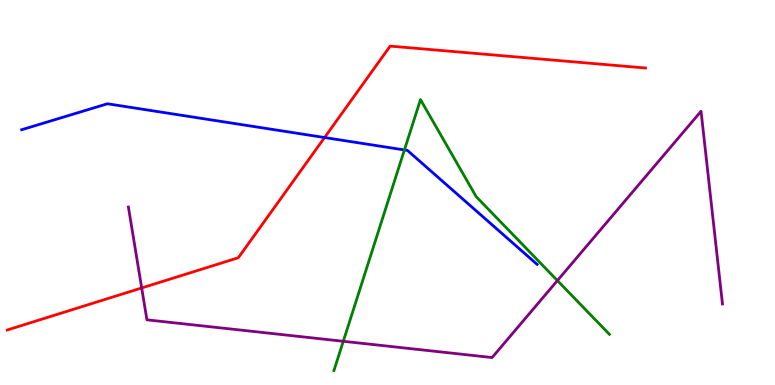[{'lines': ['blue', 'red'], 'intersections': [{'x': 4.19, 'y': 6.43}]}, {'lines': ['green', 'red'], 'intersections': []}, {'lines': ['purple', 'red'], 'intersections': [{'x': 1.83, 'y': 2.52}]}, {'lines': ['blue', 'green'], 'intersections': [{'x': 5.22, 'y': 6.11}]}, {'lines': ['blue', 'purple'], 'intersections': []}, {'lines': ['green', 'purple'], 'intersections': [{'x': 4.43, 'y': 1.14}, {'x': 7.19, 'y': 2.71}]}]